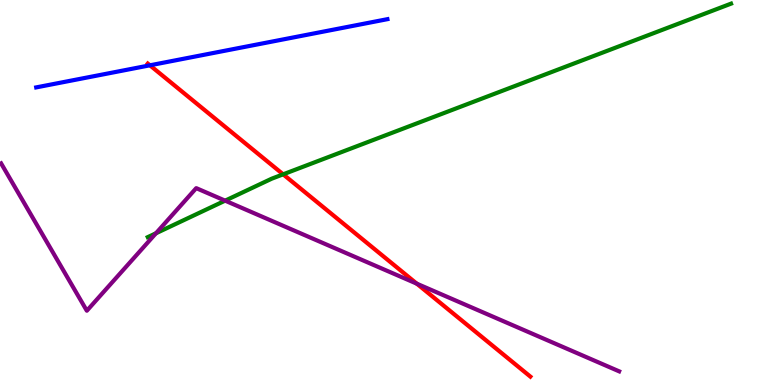[{'lines': ['blue', 'red'], 'intersections': [{'x': 1.93, 'y': 8.3}]}, {'lines': ['green', 'red'], 'intersections': [{'x': 3.65, 'y': 5.47}]}, {'lines': ['purple', 'red'], 'intersections': [{'x': 5.38, 'y': 2.63}]}, {'lines': ['blue', 'green'], 'intersections': []}, {'lines': ['blue', 'purple'], 'intersections': []}, {'lines': ['green', 'purple'], 'intersections': [{'x': 2.01, 'y': 3.94}, {'x': 2.9, 'y': 4.79}]}]